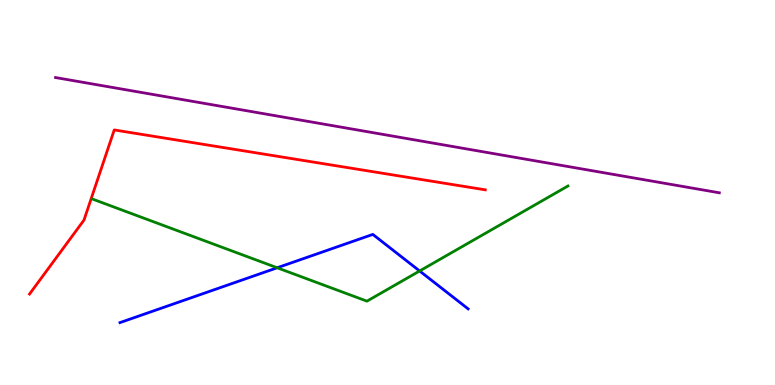[{'lines': ['blue', 'red'], 'intersections': []}, {'lines': ['green', 'red'], 'intersections': []}, {'lines': ['purple', 'red'], 'intersections': []}, {'lines': ['blue', 'green'], 'intersections': [{'x': 3.58, 'y': 3.04}, {'x': 5.41, 'y': 2.96}]}, {'lines': ['blue', 'purple'], 'intersections': []}, {'lines': ['green', 'purple'], 'intersections': []}]